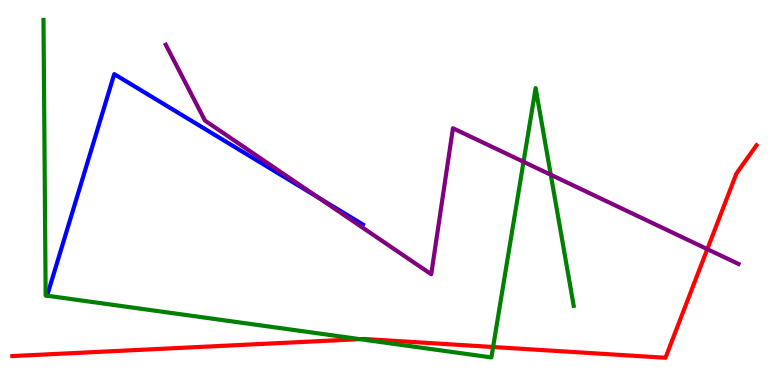[{'lines': ['blue', 'red'], 'intersections': []}, {'lines': ['green', 'red'], 'intersections': [{'x': 4.64, 'y': 1.19}, {'x': 6.36, 'y': 0.987}]}, {'lines': ['purple', 'red'], 'intersections': [{'x': 9.13, 'y': 3.53}]}, {'lines': ['blue', 'green'], 'intersections': []}, {'lines': ['blue', 'purple'], 'intersections': [{'x': 4.1, 'y': 4.87}]}, {'lines': ['green', 'purple'], 'intersections': [{'x': 6.76, 'y': 5.8}, {'x': 7.11, 'y': 5.46}]}]